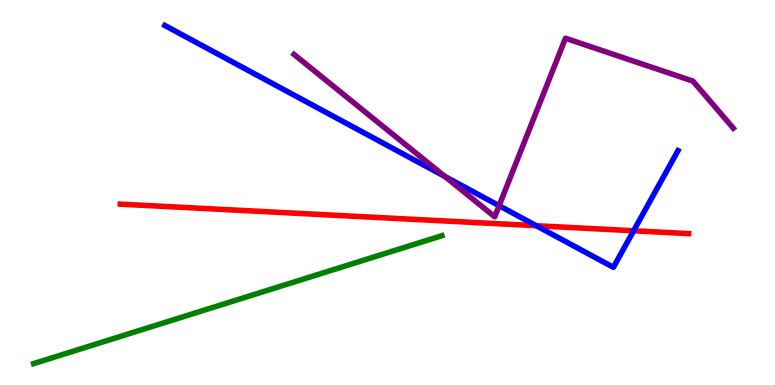[{'lines': ['blue', 'red'], 'intersections': [{'x': 6.92, 'y': 4.14}, {'x': 8.18, 'y': 4.01}]}, {'lines': ['green', 'red'], 'intersections': []}, {'lines': ['purple', 'red'], 'intersections': []}, {'lines': ['blue', 'green'], 'intersections': []}, {'lines': ['blue', 'purple'], 'intersections': [{'x': 5.74, 'y': 5.42}, {'x': 6.44, 'y': 4.66}]}, {'lines': ['green', 'purple'], 'intersections': []}]